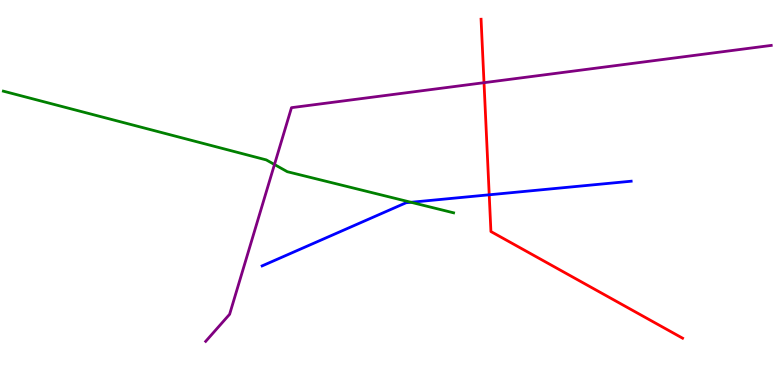[{'lines': ['blue', 'red'], 'intersections': [{'x': 6.31, 'y': 4.94}]}, {'lines': ['green', 'red'], 'intersections': []}, {'lines': ['purple', 'red'], 'intersections': [{'x': 6.25, 'y': 7.85}]}, {'lines': ['blue', 'green'], 'intersections': [{'x': 5.3, 'y': 4.75}]}, {'lines': ['blue', 'purple'], 'intersections': []}, {'lines': ['green', 'purple'], 'intersections': [{'x': 3.54, 'y': 5.73}]}]